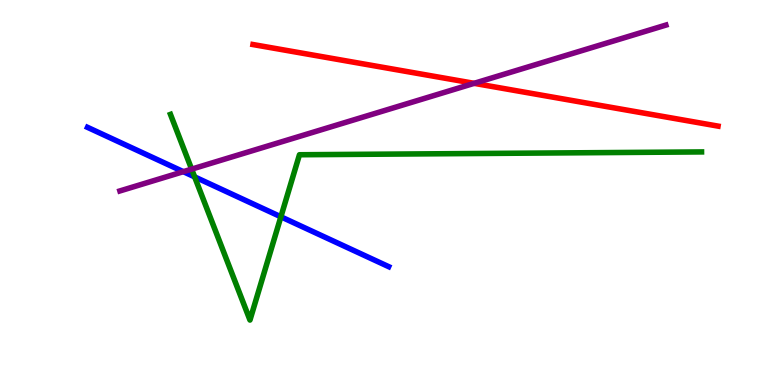[{'lines': ['blue', 'red'], 'intersections': []}, {'lines': ['green', 'red'], 'intersections': []}, {'lines': ['purple', 'red'], 'intersections': [{'x': 6.12, 'y': 7.84}]}, {'lines': ['blue', 'green'], 'intersections': [{'x': 2.51, 'y': 5.41}, {'x': 3.62, 'y': 4.37}]}, {'lines': ['blue', 'purple'], 'intersections': [{'x': 2.37, 'y': 5.54}]}, {'lines': ['green', 'purple'], 'intersections': [{'x': 2.47, 'y': 5.61}]}]